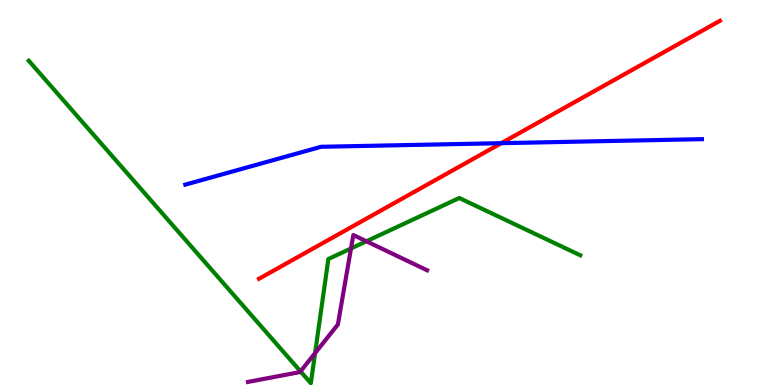[{'lines': ['blue', 'red'], 'intersections': [{'x': 6.47, 'y': 6.28}]}, {'lines': ['green', 'red'], 'intersections': []}, {'lines': ['purple', 'red'], 'intersections': []}, {'lines': ['blue', 'green'], 'intersections': []}, {'lines': ['blue', 'purple'], 'intersections': []}, {'lines': ['green', 'purple'], 'intersections': [{'x': 3.88, 'y': 0.353}, {'x': 4.07, 'y': 0.828}, {'x': 4.53, 'y': 3.55}, {'x': 4.73, 'y': 3.73}]}]